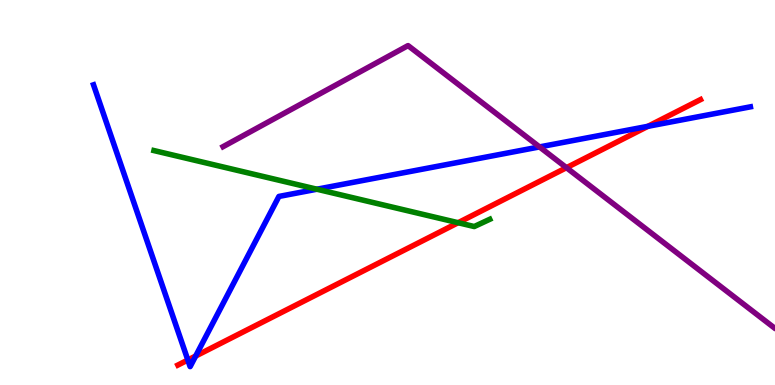[{'lines': ['blue', 'red'], 'intersections': [{'x': 2.42, 'y': 0.649}, {'x': 2.52, 'y': 0.752}, {'x': 8.36, 'y': 6.72}]}, {'lines': ['green', 'red'], 'intersections': [{'x': 5.91, 'y': 4.22}]}, {'lines': ['purple', 'red'], 'intersections': [{'x': 7.31, 'y': 5.64}]}, {'lines': ['blue', 'green'], 'intersections': [{'x': 4.09, 'y': 5.09}]}, {'lines': ['blue', 'purple'], 'intersections': [{'x': 6.96, 'y': 6.18}]}, {'lines': ['green', 'purple'], 'intersections': []}]